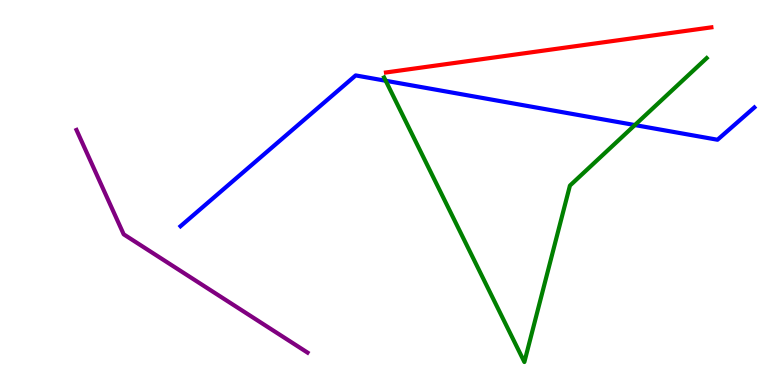[{'lines': ['blue', 'red'], 'intersections': []}, {'lines': ['green', 'red'], 'intersections': []}, {'lines': ['purple', 'red'], 'intersections': []}, {'lines': ['blue', 'green'], 'intersections': [{'x': 4.98, 'y': 7.9}, {'x': 8.19, 'y': 6.75}]}, {'lines': ['blue', 'purple'], 'intersections': []}, {'lines': ['green', 'purple'], 'intersections': []}]